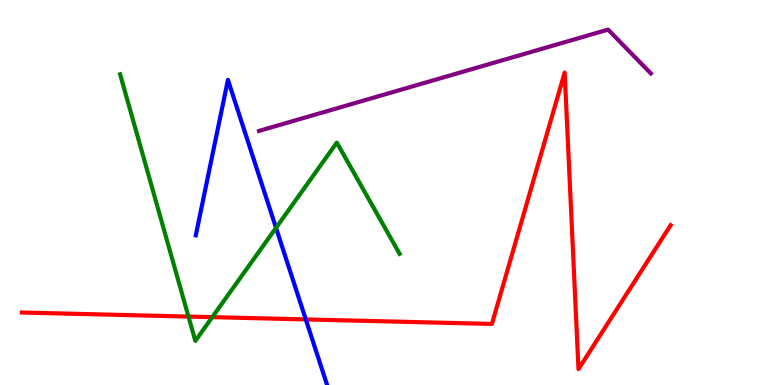[{'lines': ['blue', 'red'], 'intersections': [{'x': 3.95, 'y': 1.7}]}, {'lines': ['green', 'red'], 'intersections': [{'x': 2.43, 'y': 1.78}, {'x': 2.74, 'y': 1.76}]}, {'lines': ['purple', 'red'], 'intersections': []}, {'lines': ['blue', 'green'], 'intersections': [{'x': 3.56, 'y': 4.08}]}, {'lines': ['blue', 'purple'], 'intersections': []}, {'lines': ['green', 'purple'], 'intersections': []}]